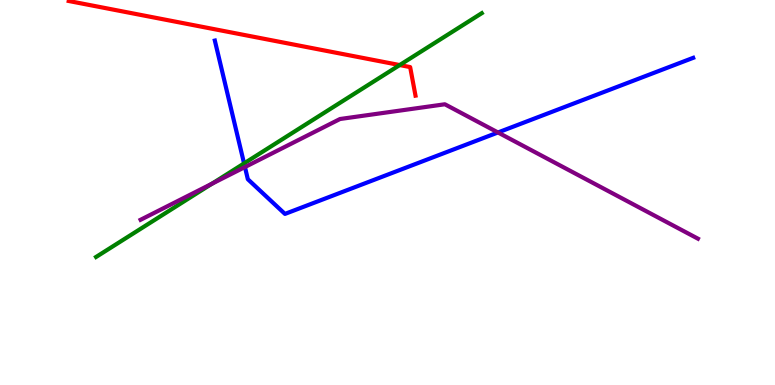[{'lines': ['blue', 'red'], 'intersections': []}, {'lines': ['green', 'red'], 'intersections': [{'x': 5.16, 'y': 8.31}]}, {'lines': ['purple', 'red'], 'intersections': []}, {'lines': ['blue', 'green'], 'intersections': [{'x': 3.15, 'y': 5.76}]}, {'lines': ['blue', 'purple'], 'intersections': [{'x': 3.16, 'y': 5.66}, {'x': 6.43, 'y': 6.56}]}, {'lines': ['green', 'purple'], 'intersections': [{'x': 2.73, 'y': 5.23}]}]